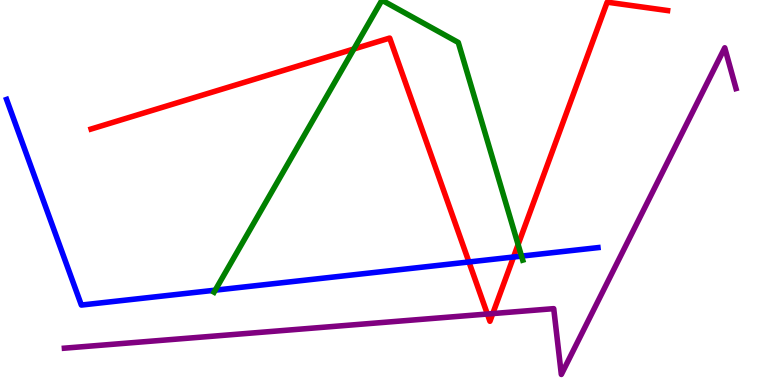[{'lines': ['blue', 'red'], 'intersections': [{'x': 6.05, 'y': 3.2}, {'x': 6.63, 'y': 3.32}]}, {'lines': ['green', 'red'], 'intersections': [{'x': 4.57, 'y': 8.73}, {'x': 6.69, 'y': 3.65}]}, {'lines': ['purple', 'red'], 'intersections': [{'x': 6.29, 'y': 1.84}, {'x': 6.36, 'y': 1.86}]}, {'lines': ['blue', 'green'], 'intersections': [{'x': 2.78, 'y': 2.46}, {'x': 6.73, 'y': 3.35}]}, {'lines': ['blue', 'purple'], 'intersections': []}, {'lines': ['green', 'purple'], 'intersections': []}]